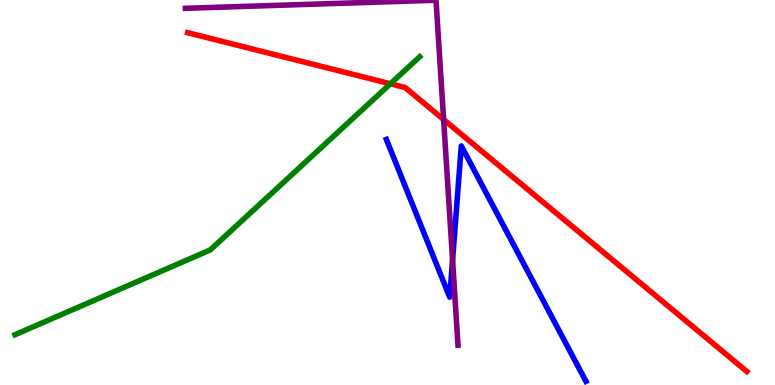[{'lines': ['blue', 'red'], 'intersections': []}, {'lines': ['green', 'red'], 'intersections': [{'x': 5.04, 'y': 7.82}]}, {'lines': ['purple', 'red'], 'intersections': [{'x': 5.72, 'y': 6.9}]}, {'lines': ['blue', 'green'], 'intersections': []}, {'lines': ['blue', 'purple'], 'intersections': [{'x': 5.84, 'y': 3.25}]}, {'lines': ['green', 'purple'], 'intersections': []}]